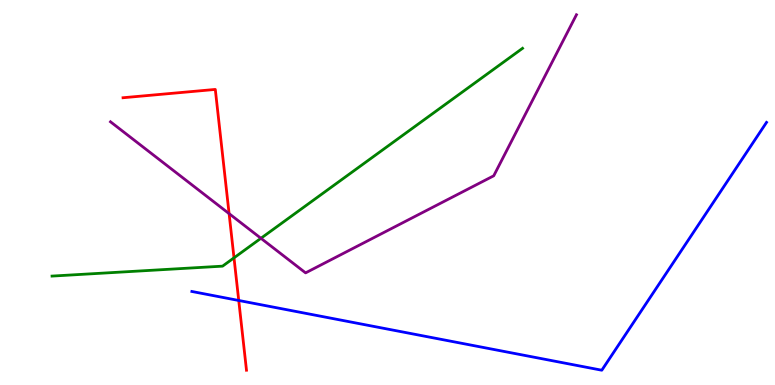[{'lines': ['blue', 'red'], 'intersections': [{'x': 3.08, 'y': 2.2}]}, {'lines': ['green', 'red'], 'intersections': [{'x': 3.02, 'y': 3.3}]}, {'lines': ['purple', 'red'], 'intersections': [{'x': 2.96, 'y': 4.45}]}, {'lines': ['blue', 'green'], 'intersections': []}, {'lines': ['blue', 'purple'], 'intersections': []}, {'lines': ['green', 'purple'], 'intersections': [{'x': 3.37, 'y': 3.81}]}]